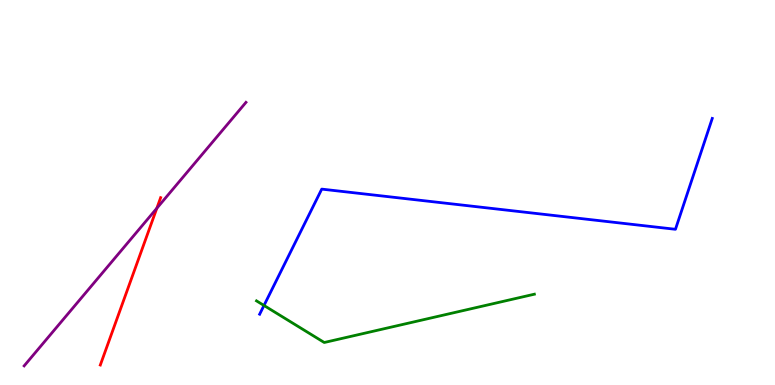[{'lines': ['blue', 'red'], 'intersections': []}, {'lines': ['green', 'red'], 'intersections': []}, {'lines': ['purple', 'red'], 'intersections': [{'x': 2.02, 'y': 4.59}]}, {'lines': ['blue', 'green'], 'intersections': [{'x': 3.41, 'y': 2.07}]}, {'lines': ['blue', 'purple'], 'intersections': []}, {'lines': ['green', 'purple'], 'intersections': []}]